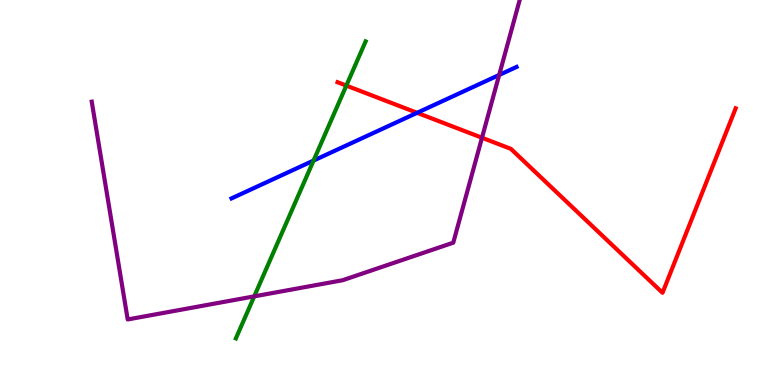[{'lines': ['blue', 'red'], 'intersections': [{'x': 5.38, 'y': 7.07}]}, {'lines': ['green', 'red'], 'intersections': [{'x': 4.47, 'y': 7.78}]}, {'lines': ['purple', 'red'], 'intersections': [{'x': 6.22, 'y': 6.42}]}, {'lines': ['blue', 'green'], 'intersections': [{'x': 4.05, 'y': 5.83}]}, {'lines': ['blue', 'purple'], 'intersections': [{'x': 6.44, 'y': 8.05}]}, {'lines': ['green', 'purple'], 'intersections': [{'x': 3.28, 'y': 2.3}]}]